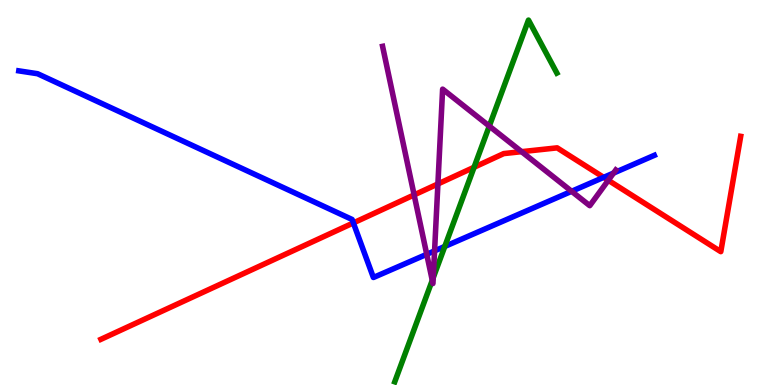[{'lines': ['blue', 'red'], 'intersections': [{'x': 4.56, 'y': 4.21}, {'x': 7.79, 'y': 5.39}]}, {'lines': ['green', 'red'], 'intersections': [{'x': 6.12, 'y': 5.66}]}, {'lines': ['purple', 'red'], 'intersections': [{'x': 5.34, 'y': 4.94}, {'x': 5.65, 'y': 5.22}, {'x': 6.73, 'y': 6.06}, {'x': 7.85, 'y': 5.32}]}, {'lines': ['blue', 'green'], 'intersections': [{'x': 5.74, 'y': 3.6}]}, {'lines': ['blue', 'purple'], 'intersections': [{'x': 5.51, 'y': 3.39}, {'x': 5.61, 'y': 3.48}, {'x': 7.38, 'y': 5.03}, {'x': 7.92, 'y': 5.5}]}, {'lines': ['green', 'purple'], 'intersections': [{'x': 5.58, 'y': 2.72}, {'x': 5.59, 'y': 2.79}, {'x': 6.31, 'y': 6.72}]}]